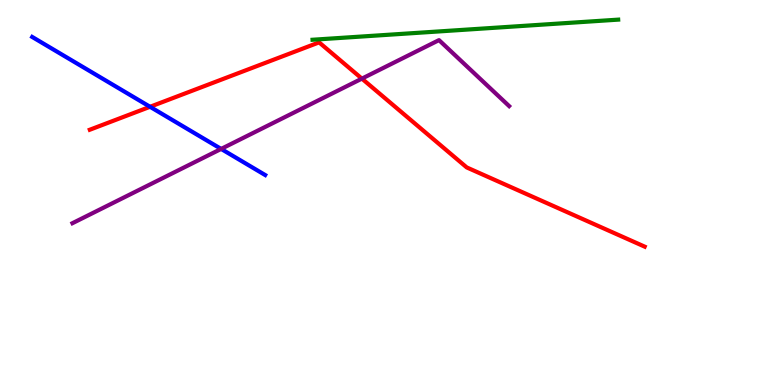[{'lines': ['blue', 'red'], 'intersections': [{'x': 1.94, 'y': 7.23}]}, {'lines': ['green', 'red'], 'intersections': []}, {'lines': ['purple', 'red'], 'intersections': [{'x': 4.67, 'y': 7.96}]}, {'lines': ['blue', 'green'], 'intersections': []}, {'lines': ['blue', 'purple'], 'intersections': [{'x': 2.85, 'y': 6.13}]}, {'lines': ['green', 'purple'], 'intersections': []}]